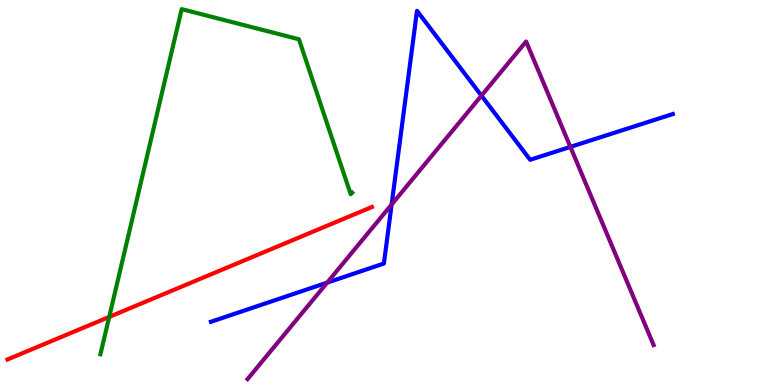[{'lines': ['blue', 'red'], 'intersections': []}, {'lines': ['green', 'red'], 'intersections': [{'x': 1.41, 'y': 1.77}]}, {'lines': ['purple', 'red'], 'intersections': []}, {'lines': ['blue', 'green'], 'intersections': []}, {'lines': ['blue', 'purple'], 'intersections': [{'x': 4.22, 'y': 2.66}, {'x': 5.05, 'y': 4.69}, {'x': 6.21, 'y': 7.52}, {'x': 7.36, 'y': 6.18}]}, {'lines': ['green', 'purple'], 'intersections': []}]